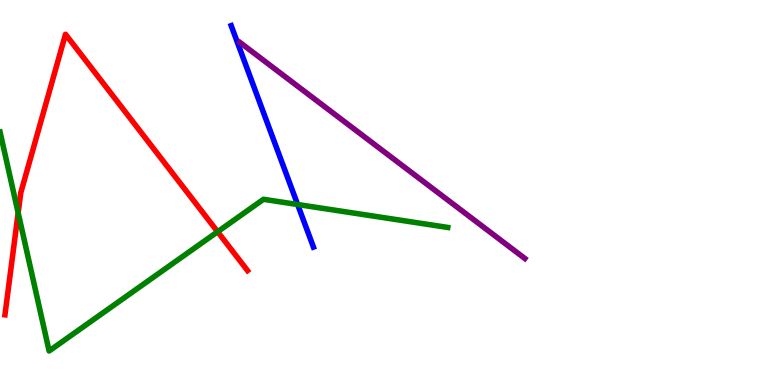[{'lines': ['blue', 'red'], 'intersections': []}, {'lines': ['green', 'red'], 'intersections': [{'x': 0.234, 'y': 4.47}, {'x': 2.81, 'y': 3.98}]}, {'lines': ['purple', 'red'], 'intersections': []}, {'lines': ['blue', 'green'], 'intersections': [{'x': 3.84, 'y': 4.69}]}, {'lines': ['blue', 'purple'], 'intersections': []}, {'lines': ['green', 'purple'], 'intersections': []}]